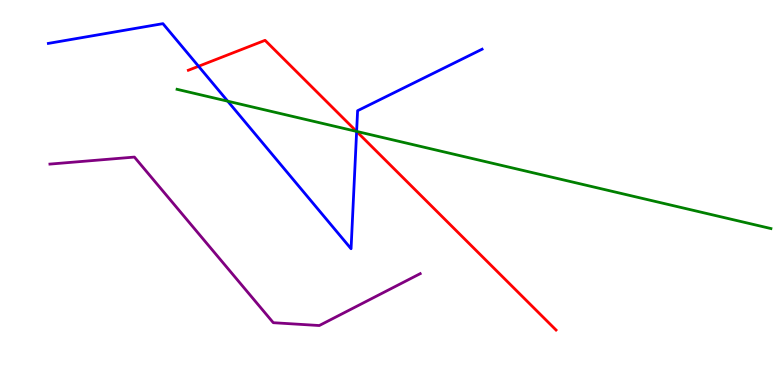[{'lines': ['blue', 'red'], 'intersections': [{'x': 2.56, 'y': 8.28}, {'x': 4.6, 'y': 6.58}]}, {'lines': ['green', 'red'], 'intersections': [{'x': 4.6, 'y': 6.59}]}, {'lines': ['purple', 'red'], 'intersections': []}, {'lines': ['blue', 'green'], 'intersections': [{'x': 2.94, 'y': 7.37}, {'x': 4.6, 'y': 6.59}]}, {'lines': ['blue', 'purple'], 'intersections': []}, {'lines': ['green', 'purple'], 'intersections': []}]